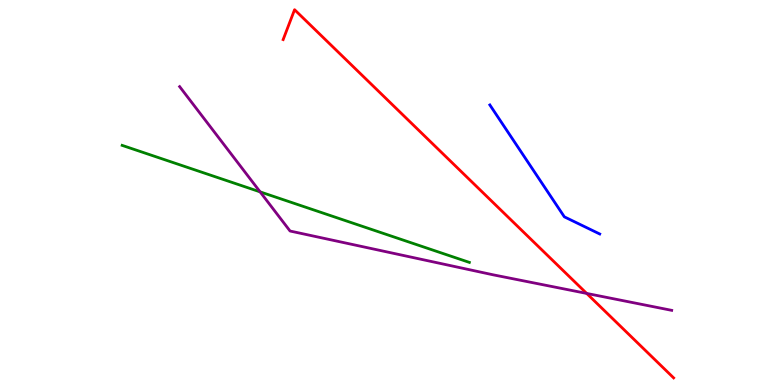[{'lines': ['blue', 'red'], 'intersections': []}, {'lines': ['green', 'red'], 'intersections': []}, {'lines': ['purple', 'red'], 'intersections': [{'x': 7.57, 'y': 2.38}]}, {'lines': ['blue', 'green'], 'intersections': []}, {'lines': ['blue', 'purple'], 'intersections': []}, {'lines': ['green', 'purple'], 'intersections': [{'x': 3.36, 'y': 5.02}]}]